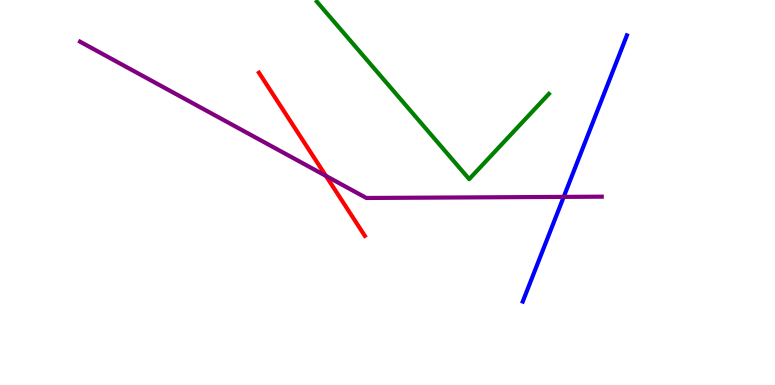[{'lines': ['blue', 'red'], 'intersections': []}, {'lines': ['green', 'red'], 'intersections': []}, {'lines': ['purple', 'red'], 'intersections': [{'x': 4.21, 'y': 5.43}]}, {'lines': ['blue', 'green'], 'intersections': []}, {'lines': ['blue', 'purple'], 'intersections': [{'x': 7.27, 'y': 4.89}]}, {'lines': ['green', 'purple'], 'intersections': []}]